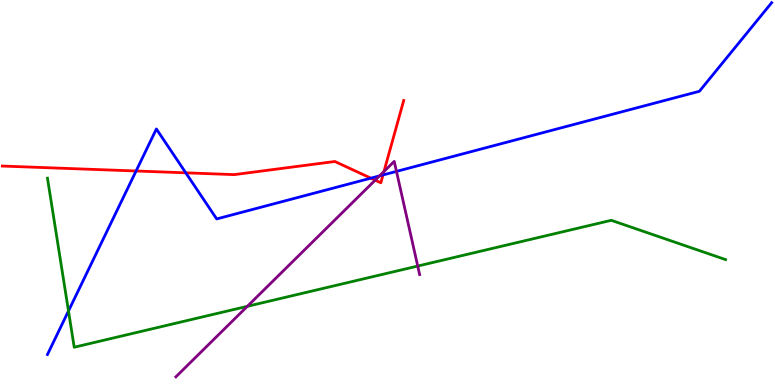[{'lines': ['blue', 'red'], 'intersections': [{'x': 1.76, 'y': 5.56}, {'x': 2.4, 'y': 5.51}, {'x': 4.79, 'y': 5.37}, {'x': 4.94, 'y': 5.46}]}, {'lines': ['green', 'red'], 'intersections': []}, {'lines': ['purple', 'red'], 'intersections': [{'x': 4.84, 'y': 5.32}, {'x': 4.95, 'y': 5.54}]}, {'lines': ['blue', 'green'], 'intersections': [{'x': 0.884, 'y': 1.92}]}, {'lines': ['blue', 'purple'], 'intersections': [{'x': 4.9, 'y': 5.43}, {'x': 5.12, 'y': 5.55}]}, {'lines': ['green', 'purple'], 'intersections': [{'x': 3.19, 'y': 2.04}, {'x': 5.39, 'y': 3.09}]}]